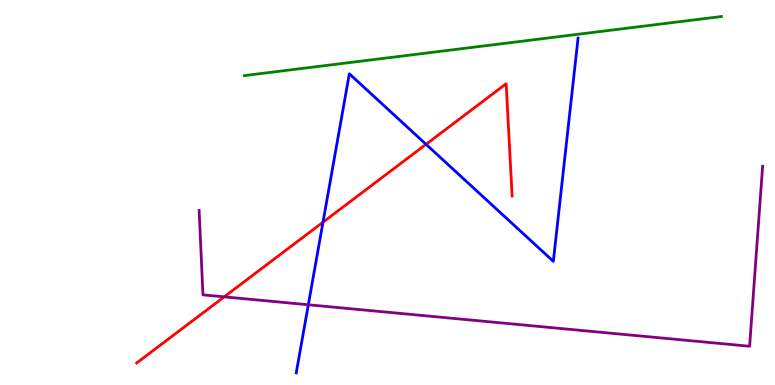[{'lines': ['blue', 'red'], 'intersections': [{'x': 4.17, 'y': 4.23}, {'x': 5.5, 'y': 6.25}]}, {'lines': ['green', 'red'], 'intersections': []}, {'lines': ['purple', 'red'], 'intersections': [{'x': 2.89, 'y': 2.29}]}, {'lines': ['blue', 'green'], 'intersections': []}, {'lines': ['blue', 'purple'], 'intersections': [{'x': 3.98, 'y': 2.08}]}, {'lines': ['green', 'purple'], 'intersections': []}]